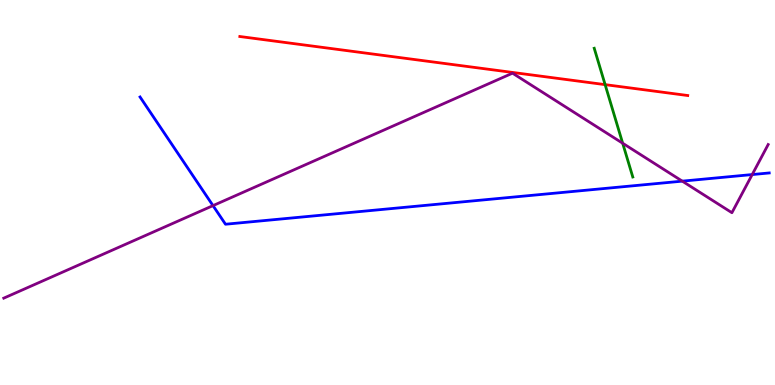[{'lines': ['blue', 'red'], 'intersections': []}, {'lines': ['green', 'red'], 'intersections': [{'x': 7.81, 'y': 7.8}]}, {'lines': ['purple', 'red'], 'intersections': []}, {'lines': ['blue', 'green'], 'intersections': []}, {'lines': ['blue', 'purple'], 'intersections': [{'x': 2.75, 'y': 4.66}, {'x': 8.8, 'y': 5.29}, {'x': 9.71, 'y': 5.47}]}, {'lines': ['green', 'purple'], 'intersections': [{'x': 8.03, 'y': 6.28}]}]